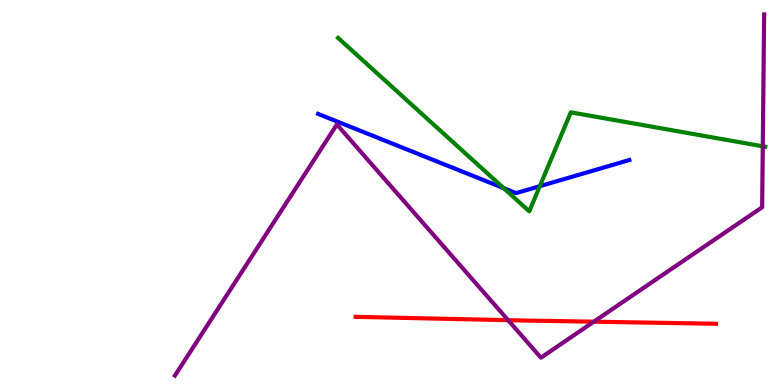[{'lines': ['blue', 'red'], 'intersections': []}, {'lines': ['green', 'red'], 'intersections': []}, {'lines': ['purple', 'red'], 'intersections': [{'x': 6.56, 'y': 1.68}, {'x': 7.66, 'y': 1.64}]}, {'lines': ['blue', 'green'], 'intersections': [{'x': 6.5, 'y': 5.11}, {'x': 6.97, 'y': 5.16}]}, {'lines': ['blue', 'purple'], 'intersections': []}, {'lines': ['green', 'purple'], 'intersections': [{'x': 9.84, 'y': 6.2}]}]